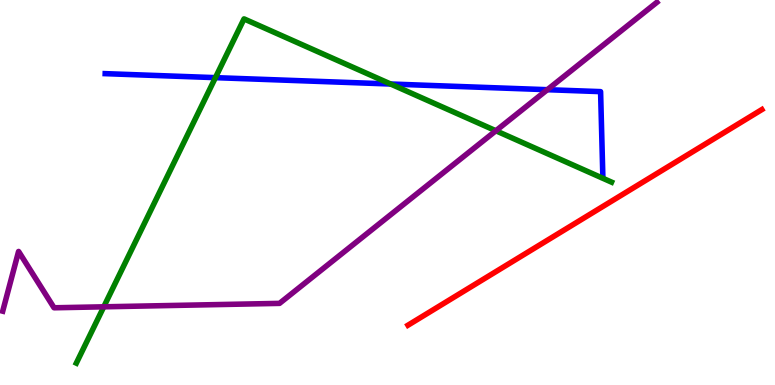[{'lines': ['blue', 'red'], 'intersections': []}, {'lines': ['green', 'red'], 'intersections': []}, {'lines': ['purple', 'red'], 'intersections': []}, {'lines': ['blue', 'green'], 'intersections': [{'x': 2.78, 'y': 7.98}, {'x': 5.04, 'y': 7.82}]}, {'lines': ['blue', 'purple'], 'intersections': [{'x': 7.06, 'y': 7.67}]}, {'lines': ['green', 'purple'], 'intersections': [{'x': 1.34, 'y': 2.03}, {'x': 6.4, 'y': 6.6}]}]